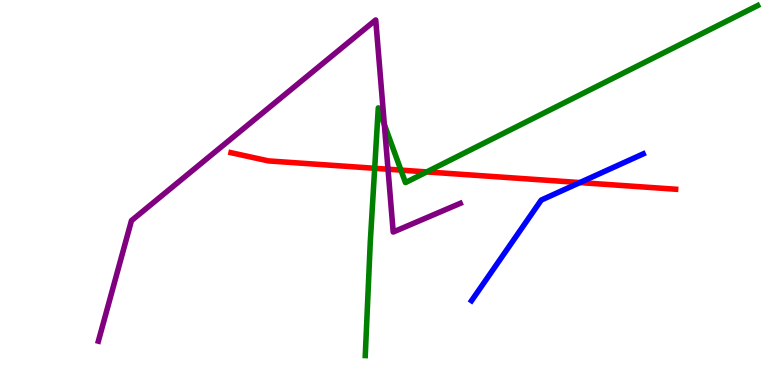[{'lines': ['blue', 'red'], 'intersections': [{'x': 7.48, 'y': 5.26}]}, {'lines': ['green', 'red'], 'intersections': [{'x': 4.83, 'y': 5.63}, {'x': 5.17, 'y': 5.58}, {'x': 5.51, 'y': 5.53}]}, {'lines': ['purple', 'red'], 'intersections': [{'x': 5.01, 'y': 5.6}]}, {'lines': ['blue', 'green'], 'intersections': []}, {'lines': ['blue', 'purple'], 'intersections': []}, {'lines': ['green', 'purple'], 'intersections': [{'x': 4.96, 'y': 6.77}]}]